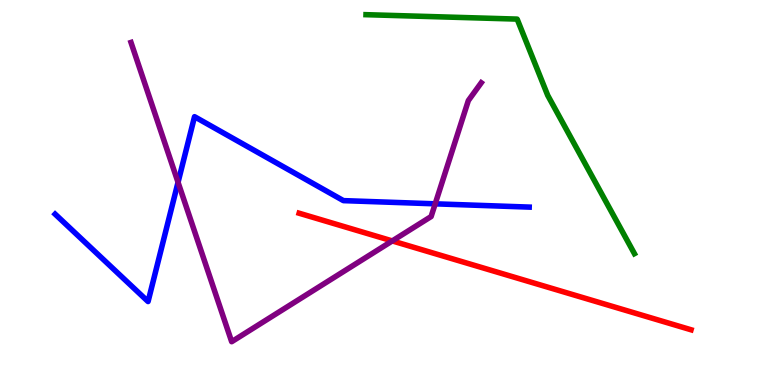[{'lines': ['blue', 'red'], 'intersections': []}, {'lines': ['green', 'red'], 'intersections': []}, {'lines': ['purple', 'red'], 'intersections': [{'x': 5.06, 'y': 3.74}]}, {'lines': ['blue', 'green'], 'intersections': []}, {'lines': ['blue', 'purple'], 'intersections': [{'x': 2.3, 'y': 5.26}, {'x': 5.62, 'y': 4.71}]}, {'lines': ['green', 'purple'], 'intersections': []}]